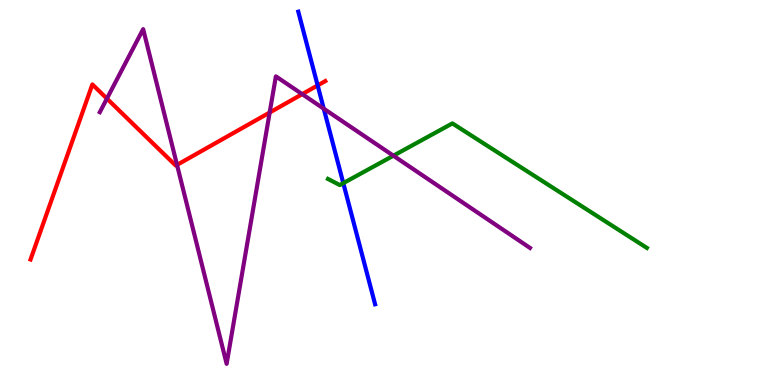[{'lines': ['blue', 'red'], 'intersections': [{'x': 4.1, 'y': 7.78}]}, {'lines': ['green', 'red'], 'intersections': []}, {'lines': ['purple', 'red'], 'intersections': [{'x': 1.38, 'y': 7.44}, {'x': 2.28, 'y': 5.72}, {'x': 3.48, 'y': 7.08}, {'x': 3.9, 'y': 7.55}]}, {'lines': ['blue', 'green'], 'intersections': [{'x': 4.43, 'y': 5.24}]}, {'lines': ['blue', 'purple'], 'intersections': [{'x': 4.18, 'y': 7.18}]}, {'lines': ['green', 'purple'], 'intersections': [{'x': 5.08, 'y': 5.96}]}]